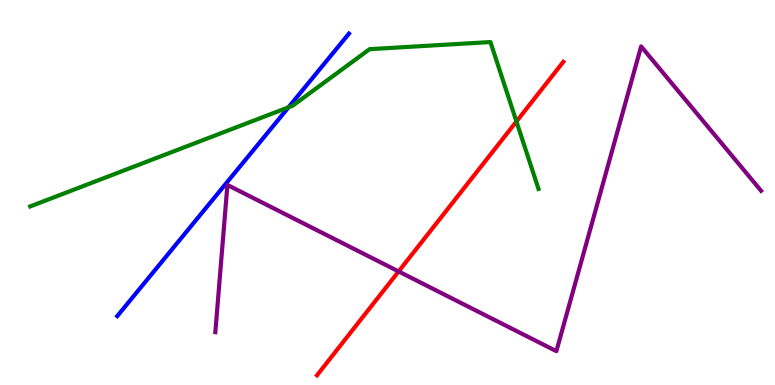[{'lines': ['blue', 'red'], 'intersections': []}, {'lines': ['green', 'red'], 'intersections': [{'x': 6.66, 'y': 6.84}]}, {'lines': ['purple', 'red'], 'intersections': [{'x': 5.14, 'y': 2.95}]}, {'lines': ['blue', 'green'], 'intersections': [{'x': 3.72, 'y': 7.21}]}, {'lines': ['blue', 'purple'], 'intersections': []}, {'lines': ['green', 'purple'], 'intersections': []}]